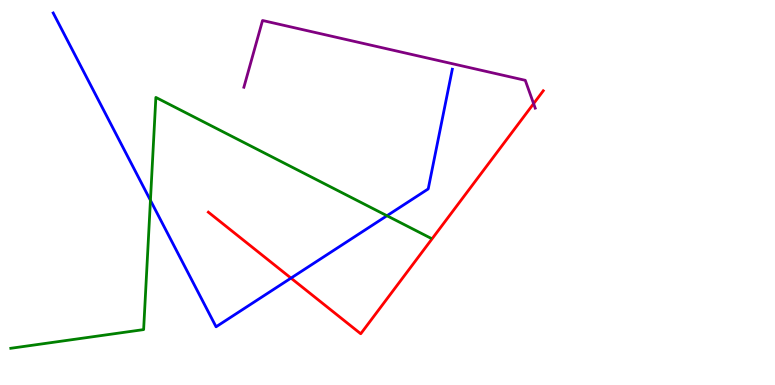[{'lines': ['blue', 'red'], 'intersections': [{'x': 3.75, 'y': 2.78}]}, {'lines': ['green', 'red'], 'intersections': []}, {'lines': ['purple', 'red'], 'intersections': [{'x': 6.89, 'y': 7.31}]}, {'lines': ['blue', 'green'], 'intersections': [{'x': 1.94, 'y': 4.8}, {'x': 4.99, 'y': 4.4}]}, {'lines': ['blue', 'purple'], 'intersections': []}, {'lines': ['green', 'purple'], 'intersections': []}]